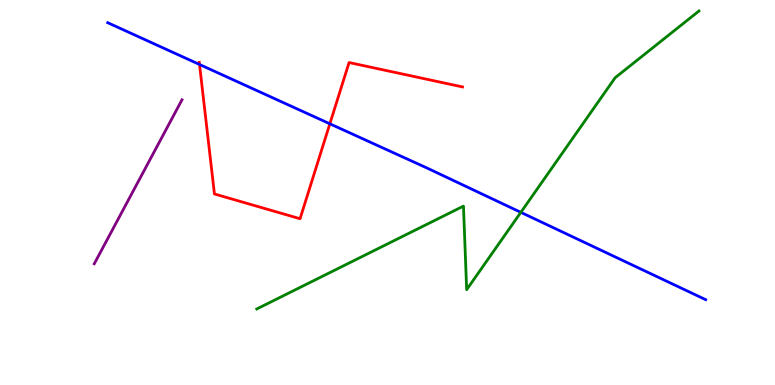[{'lines': ['blue', 'red'], 'intersections': [{'x': 2.57, 'y': 8.33}, {'x': 4.26, 'y': 6.78}]}, {'lines': ['green', 'red'], 'intersections': []}, {'lines': ['purple', 'red'], 'intersections': []}, {'lines': ['blue', 'green'], 'intersections': [{'x': 6.72, 'y': 4.48}]}, {'lines': ['blue', 'purple'], 'intersections': []}, {'lines': ['green', 'purple'], 'intersections': []}]